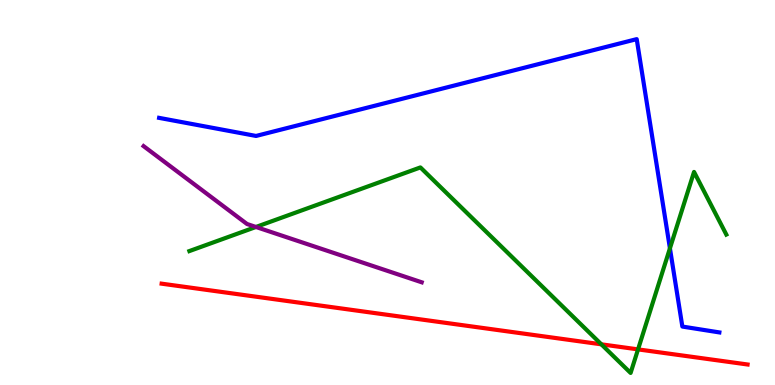[{'lines': ['blue', 'red'], 'intersections': []}, {'lines': ['green', 'red'], 'intersections': [{'x': 7.76, 'y': 1.06}, {'x': 8.23, 'y': 0.925}]}, {'lines': ['purple', 'red'], 'intersections': []}, {'lines': ['blue', 'green'], 'intersections': [{'x': 8.64, 'y': 3.55}]}, {'lines': ['blue', 'purple'], 'intersections': []}, {'lines': ['green', 'purple'], 'intersections': [{'x': 3.3, 'y': 4.1}]}]